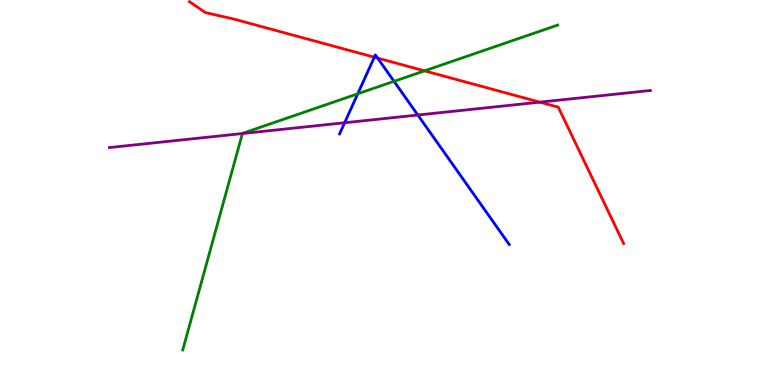[{'lines': ['blue', 'red'], 'intersections': [{'x': 4.83, 'y': 8.51}, {'x': 4.87, 'y': 8.49}]}, {'lines': ['green', 'red'], 'intersections': [{'x': 5.48, 'y': 8.16}]}, {'lines': ['purple', 'red'], 'intersections': [{'x': 6.97, 'y': 7.35}]}, {'lines': ['blue', 'green'], 'intersections': [{'x': 4.62, 'y': 7.56}, {'x': 5.08, 'y': 7.89}]}, {'lines': ['blue', 'purple'], 'intersections': [{'x': 4.45, 'y': 6.81}, {'x': 5.39, 'y': 7.01}]}, {'lines': ['green', 'purple'], 'intersections': [{'x': 3.13, 'y': 6.53}]}]